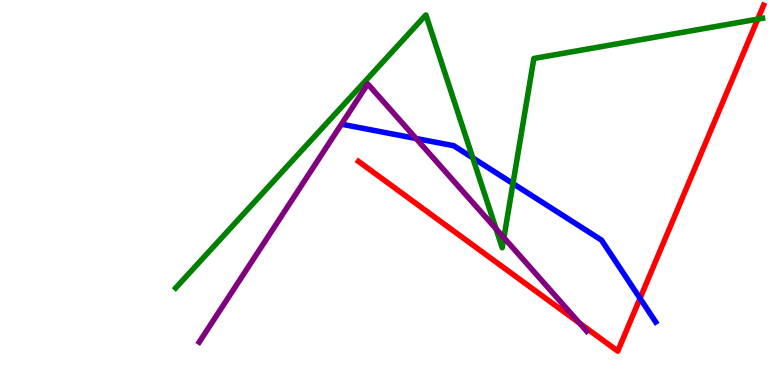[{'lines': ['blue', 'red'], 'intersections': [{'x': 8.26, 'y': 2.25}]}, {'lines': ['green', 'red'], 'intersections': [{'x': 9.78, 'y': 9.5}]}, {'lines': ['purple', 'red'], 'intersections': [{'x': 7.48, 'y': 1.61}]}, {'lines': ['blue', 'green'], 'intersections': [{'x': 6.1, 'y': 5.9}, {'x': 6.62, 'y': 5.23}]}, {'lines': ['blue', 'purple'], 'intersections': [{'x': 5.37, 'y': 6.4}]}, {'lines': ['green', 'purple'], 'intersections': [{'x': 6.4, 'y': 4.06}, {'x': 6.5, 'y': 3.83}]}]